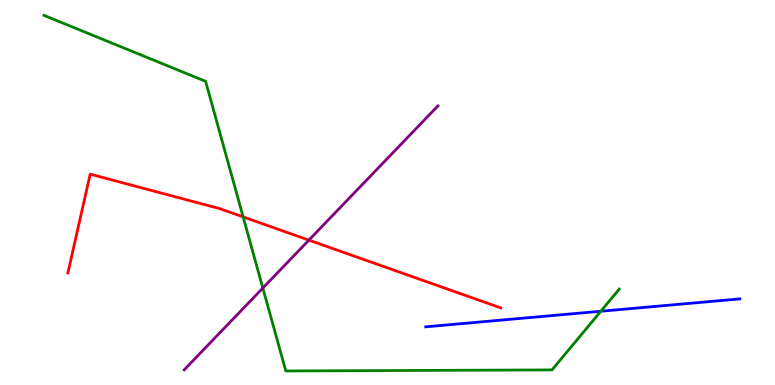[{'lines': ['blue', 'red'], 'intersections': []}, {'lines': ['green', 'red'], 'intersections': [{'x': 3.14, 'y': 4.37}]}, {'lines': ['purple', 'red'], 'intersections': [{'x': 3.99, 'y': 3.76}]}, {'lines': ['blue', 'green'], 'intersections': [{'x': 7.75, 'y': 1.92}]}, {'lines': ['blue', 'purple'], 'intersections': []}, {'lines': ['green', 'purple'], 'intersections': [{'x': 3.39, 'y': 2.52}]}]